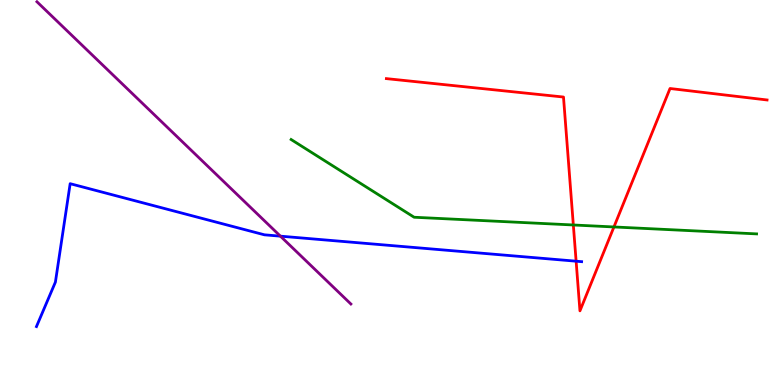[{'lines': ['blue', 'red'], 'intersections': [{'x': 7.43, 'y': 3.22}]}, {'lines': ['green', 'red'], 'intersections': [{'x': 7.4, 'y': 4.16}, {'x': 7.92, 'y': 4.11}]}, {'lines': ['purple', 'red'], 'intersections': []}, {'lines': ['blue', 'green'], 'intersections': []}, {'lines': ['blue', 'purple'], 'intersections': [{'x': 3.62, 'y': 3.87}]}, {'lines': ['green', 'purple'], 'intersections': []}]